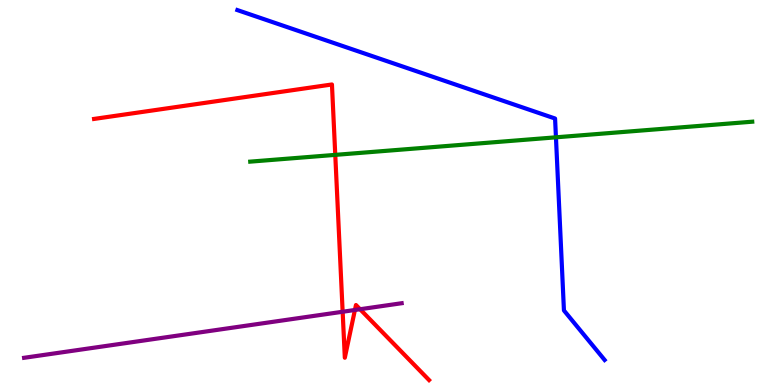[{'lines': ['blue', 'red'], 'intersections': []}, {'lines': ['green', 'red'], 'intersections': [{'x': 4.33, 'y': 5.98}]}, {'lines': ['purple', 'red'], 'intersections': [{'x': 4.42, 'y': 1.9}, {'x': 4.58, 'y': 1.95}, {'x': 4.65, 'y': 1.97}]}, {'lines': ['blue', 'green'], 'intersections': [{'x': 7.17, 'y': 6.43}]}, {'lines': ['blue', 'purple'], 'intersections': []}, {'lines': ['green', 'purple'], 'intersections': []}]